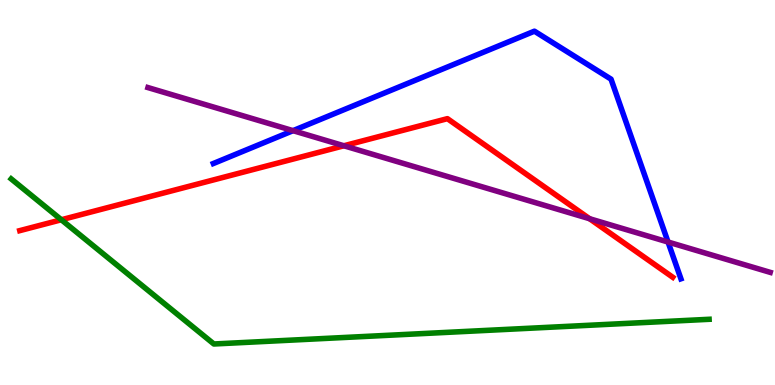[{'lines': ['blue', 'red'], 'intersections': []}, {'lines': ['green', 'red'], 'intersections': [{'x': 0.792, 'y': 4.29}]}, {'lines': ['purple', 'red'], 'intersections': [{'x': 4.44, 'y': 6.21}, {'x': 7.61, 'y': 4.32}]}, {'lines': ['blue', 'green'], 'intersections': []}, {'lines': ['blue', 'purple'], 'intersections': [{'x': 3.78, 'y': 6.61}, {'x': 8.62, 'y': 3.71}]}, {'lines': ['green', 'purple'], 'intersections': []}]